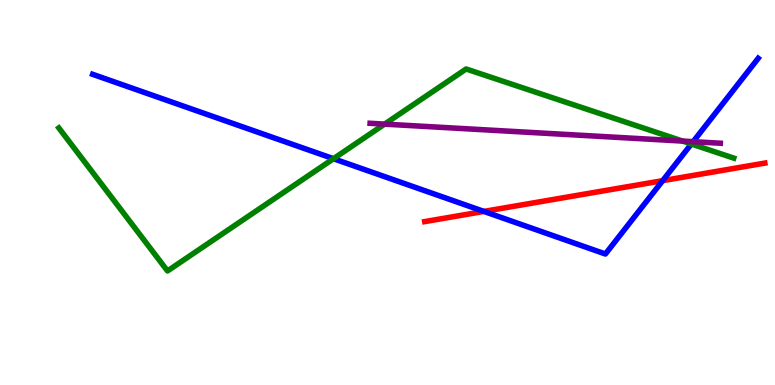[{'lines': ['blue', 'red'], 'intersections': [{'x': 6.24, 'y': 4.51}, {'x': 8.55, 'y': 5.31}]}, {'lines': ['green', 'red'], 'intersections': []}, {'lines': ['purple', 'red'], 'intersections': []}, {'lines': ['blue', 'green'], 'intersections': [{'x': 4.3, 'y': 5.88}, {'x': 8.92, 'y': 6.26}]}, {'lines': ['blue', 'purple'], 'intersections': [{'x': 8.94, 'y': 6.32}]}, {'lines': ['green', 'purple'], 'intersections': [{'x': 4.96, 'y': 6.78}, {'x': 8.81, 'y': 6.34}]}]